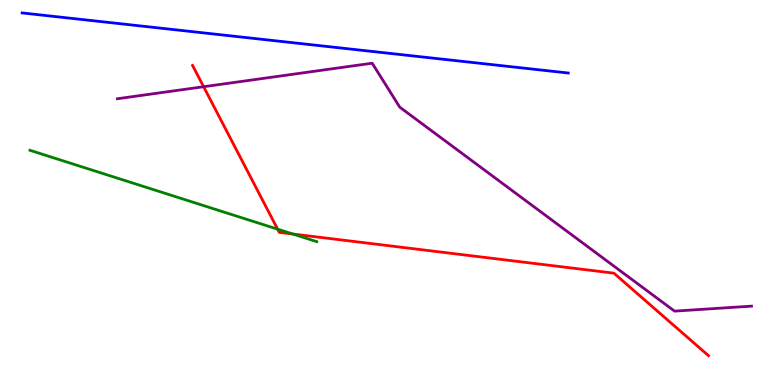[{'lines': ['blue', 'red'], 'intersections': []}, {'lines': ['green', 'red'], 'intersections': [{'x': 3.58, 'y': 4.05}, {'x': 3.78, 'y': 3.92}]}, {'lines': ['purple', 'red'], 'intersections': [{'x': 2.63, 'y': 7.75}]}, {'lines': ['blue', 'green'], 'intersections': []}, {'lines': ['blue', 'purple'], 'intersections': []}, {'lines': ['green', 'purple'], 'intersections': []}]